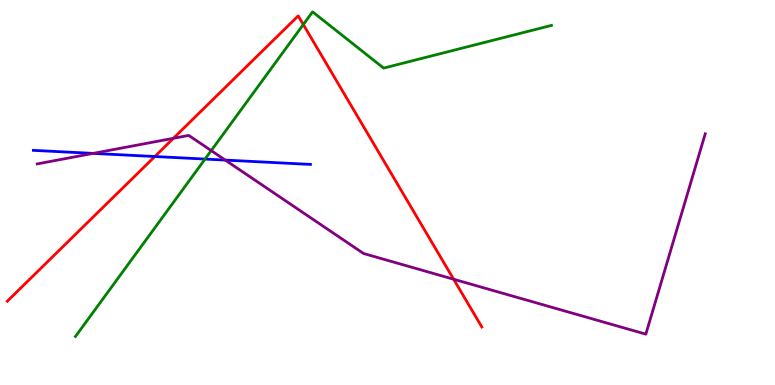[{'lines': ['blue', 'red'], 'intersections': [{'x': 2.0, 'y': 5.93}]}, {'lines': ['green', 'red'], 'intersections': [{'x': 3.91, 'y': 9.36}]}, {'lines': ['purple', 'red'], 'intersections': [{'x': 2.24, 'y': 6.41}, {'x': 5.85, 'y': 2.75}]}, {'lines': ['blue', 'green'], 'intersections': [{'x': 2.65, 'y': 5.87}]}, {'lines': ['blue', 'purple'], 'intersections': [{'x': 1.2, 'y': 6.02}, {'x': 2.91, 'y': 5.84}]}, {'lines': ['green', 'purple'], 'intersections': [{'x': 2.73, 'y': 6.09}]}]